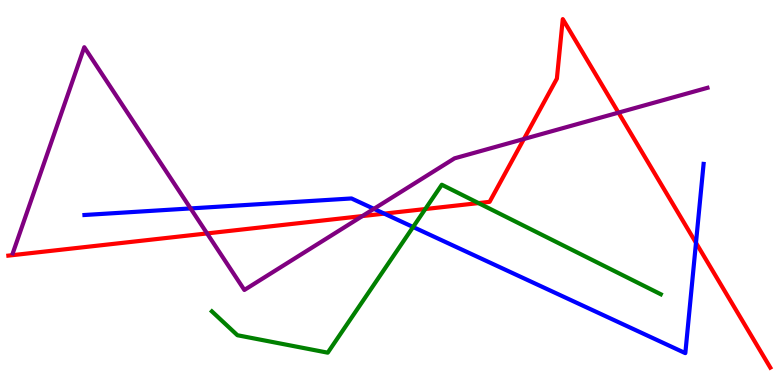[{'lines': ['blue', 'red'], 'intersections': [{'x': 4.96, 'y': 4.45}, {'x': 8.98, 'y': 3.69}]}, {'lines': ['green', 'red'], 'intersections': [{'x': 5.49, 'y': 4.57}, {'x': 6.17, 'y': 4.72}]}, {'lines': ['purple', 'red'], 'intersections': [{'x': 2.67, 'y': 3.94}, {'x': 4.68, 'y': 4.39}, {'x': 6.76, 'y': 6.39}, {'x': 7.98, 'y': 7.07}]}, {'lines': ['blue', 'green'], 'intersections': [{'x': 5.33, 'y': 4.1}]}, {'lines': ['blue', 'purple'], 'intersections': [{'x': 2.46, 'y': 4.59}, {'x': 4.82, 'y': 4.58}]}, {'lines': ['green', 'purple'], 'intersections': []}]